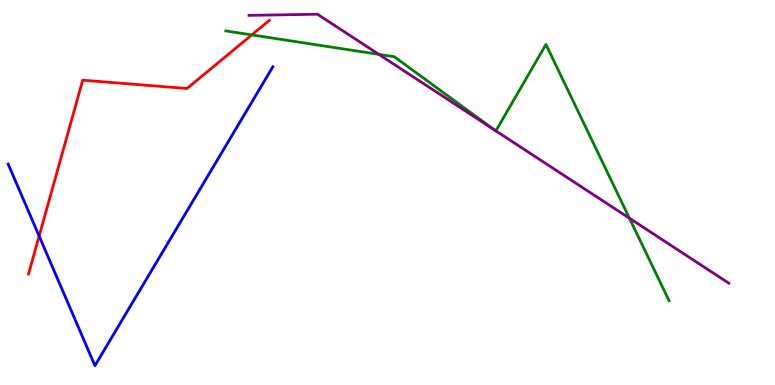[{'lines': ['blue', 'red'], 'intersections': [{'x': 0.505, 'y': 3.87}]}, {'lines': ['green', 'red'], 'intersections': [{'x': 3.25, 'y': 9.09}]}, {'lines': ['purple', 'red'], 'intersections': []}, {'lines': ['blue', 'green'], 'intersections': []}, {'lines': ['blue', 'purple'], 'intersections': []}, {'lines': ['green', 'purple'], 'intersections': [{'x': 4.89, 'y': 8.59}, {'x': 6.39, 'y': 6.62}, {'x': 6.4, 'y': 6.6}, {'x': 8.12, 'y': 4.33}]}]